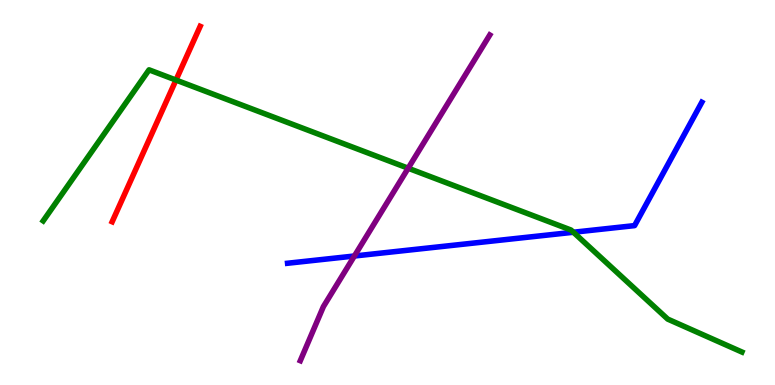[{'lines': ['blue', 'red'], 'intersections': []}, {'lines': ['green', 'red'], 'intersections': [{'x': 2.27, 'y': 7.92}]}, {'lines': ['purple', 'red'], 'intersections': []}, {'lines': ['blue', 'green'], 'intersections': [{'x': 7.4, 'y': 3.97}]}, {'lines': ['blue', 'purple'], 'intersections': [{'x': 4.57, 'y': 3.35}]}, {'lines': ['green', 'purple'], 'intersections': [{'x': 5.27, 'y': 5.63}]}]